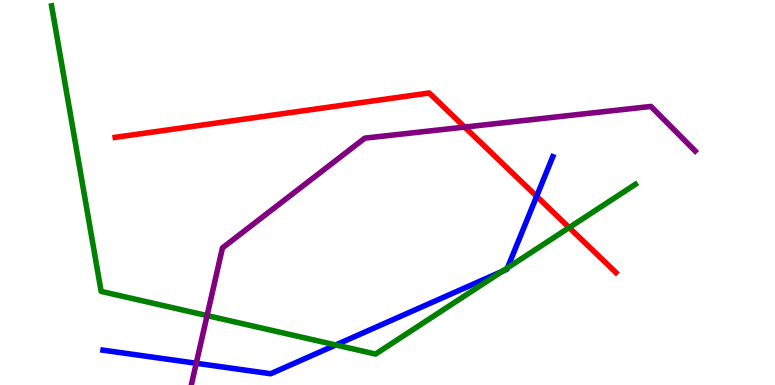[{'lines': ['blue', 'red'], 'intersections': [{'x': 6.92, 'y': 4.9}]}, {'lines': ['green', 'red'], 'intersections': [{'x': 7.34, 'y': 4.09}]}, {'lines': ['purple', 'red'], 'intersections': [{'x': 6.0, 'y': 6.7}]}, {'lines': ['blue', 'green'], 'intersections': [{'x': 4.33, 'y': 1.04}, {'x': 6.48, 'y': 2.95}, {'x': 6.55, 'y': 3.04}]}, {'lines': ['blue', 'purple'], 'intersections': [{'x': 2.53, 'y': 0.565}]}, {'lines': ['green', 'purple'], 'intersections': [{'x': 2.67, 'y': 1.8}]}]